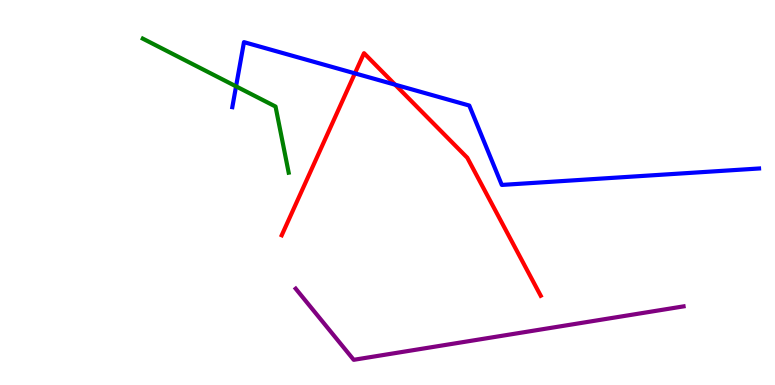[{'lines': ['blue', 'red'], 'intersections': [{'x': 4.58, 'y': 8.09}, {'x': 5.1, 'y': 7.8}]}, {'lines': ['green', 'red'], 'intersections': []}, {'lines': ['purple', 'red'], 'intersections': []}, {'lines': ['blue', 'green'], 'intersections': [{'x': 3.05, 'y': 7.76}]}, {'lines': ['blue', 'purple'], 'intersections': []}, {'lines': ['green', 'purple'], 'intersections': []}]